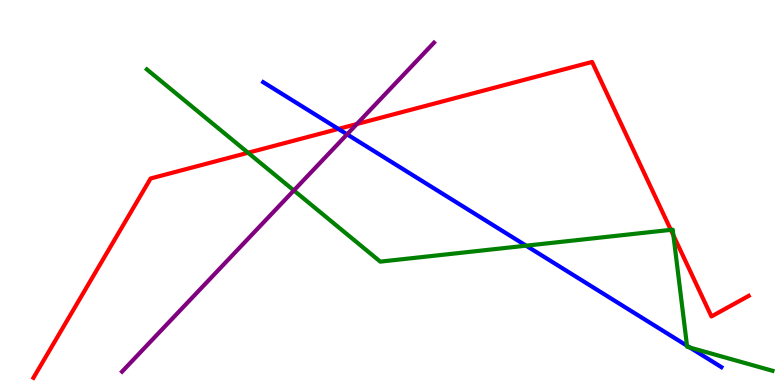[{'lines': ['blue', 'red'], 'intersections': [{'x': 4.37, 'y': 6.65}]}, {'lines': ['green', 'red'], 'intersections': [{'x': 3.2, 'y': 6.03}, {'x': 8.66, 'y': 4.03}, {'x': 8.69, 'y': 3.89}]}, {'lines': ['purple', 'red'], 'intersections': [{'x': 4.6, 'y': 6.78}]}, {'lines': ['blue', 'green'], 'intersections': [{'x': 6.79, 'y': 3.62}, {'x': 8.86, 'y': 1.02}, {'x': 8.9, 'y': 0.972}]}, {'lines': ['blue', 'purple'], 'intersections': [{'x': 4.48, 'y': 6.51}]}, {'lines': ['green', 'purple'], 'intersections': [{'x': 3.79, 'y': 5.05}]}]